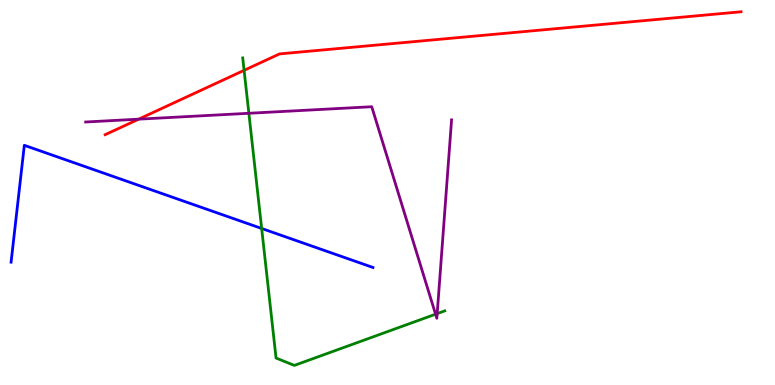[{'lines': ['blue', 'red'], 'intersections': []}, {'lines': ['green', 'red'], 'intersections': [{'x': 3.15, 'y': 8.17}]}, {'lines': ['purple', 'red'], 'intersections': [{'x': 1.79, 'y': 6.9}]}, {'lines': ['blue', 'green'], 'intersections': [{'x': 3.38, 'y': 4.07}]}, {'lines': ['blue', 'purple'], 'intersections': []}, {'lines': ['green', 'purple'], 'intersections': [{'x': 3.21, 'y': 7.06}, {'x': 5.62, 'y': 1.84}, {'x': 5.64, 'y': 1.85}]}]